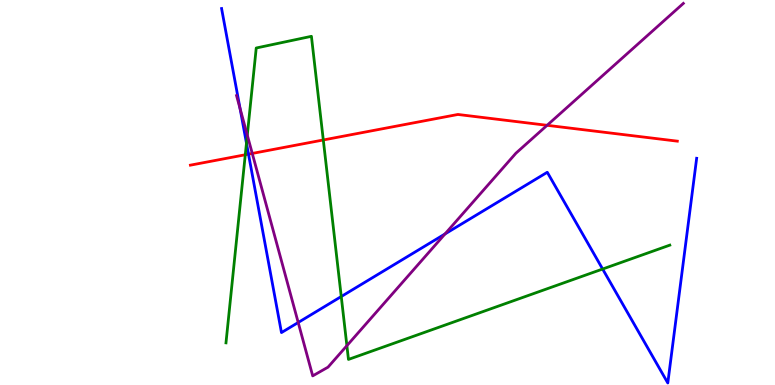[{'lines': ['blue', 'red'], 'intersections': [{'x': 3.21, 'y': 6.0}]}, {'lines': ['green', 'red'], 'intersections': [{'x': 3.16, 'y': 5.98}, {'x': 4.17, 'y': 6.36}]}, {'lines': ['purple', 'red'], 'intersections': [{'x': 3.26, 'y': 6.01}, {'x': 7.06, 'y': 6.75}]}, {'lines': ['blue', 'green'], 'intersections': [{'x': 3.18, 'y': 6.28}, {'x': 4.4, 'y': 2.3}, {'x': 7.78, 'y': 3.01}]}, {'lines': ['blue', 'purple'], 'intersections': [{'x': 3.1, 'y': 7.18}, {'x': 3.85, 'y': 1.62}, {'x': 5.74, 'y': 3.92}]}, {'lines': ['green', 'purple'], 'intersections': [{'x': 3.19, 'y': 6.49}, {'x': 4.48, 'y': 1.02}]}]